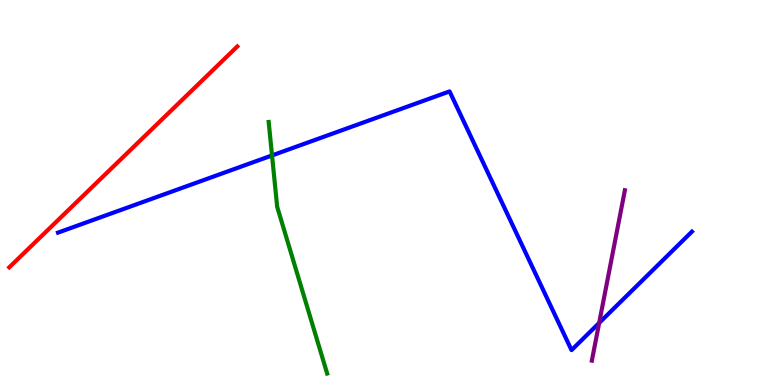[{'lines': ['blue', 'red'], 'intersections': []}, {'lines': ['green', 'red'], 'intersections': []}, {'lines': ['purple', 'red'], 'intersections': []}, {'lines': ['blue', 'green'], 'intersections': [{'x': 3.51, 'y': 5.96}]}, {'lines': ['blue', 'purple'], 'intersections': [{'x': 7.73, 'y': 1.61}]}, {'lines': ['green', 'purple'], 'intersections': []}]